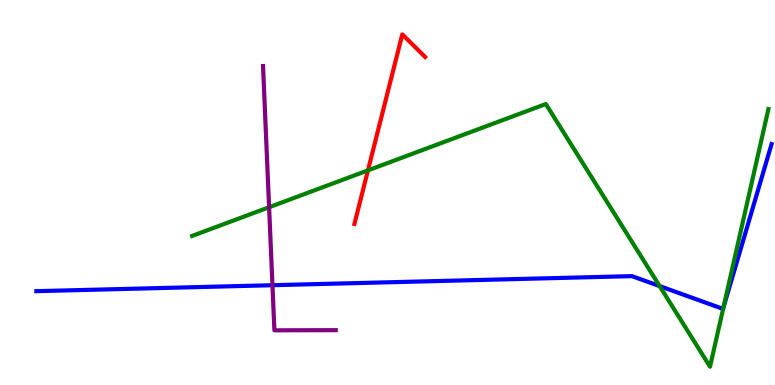[{'lines': ['blue', 'red'], 'intersections': []}, {'lines': ['green', 'red'], 'intersections': [{'x': 4.75, 'y': 5.57}]}, {'lines': ['purple', 'red'], 'intersections': []}, {'lines': ['blue', 'green'], 'intersections': [{'x': 8.51, 'y': 2.57}, {'x': 9.34, 'y': 2.03}]}, {'lines': ['blue', 'purple'], 'intersections': [{'x': 3.52, 'y': 2.59}]}, {'lines': ['green', 'purple'], 'intersections': [{'x': 3.47, 'y': 4.62}]}]